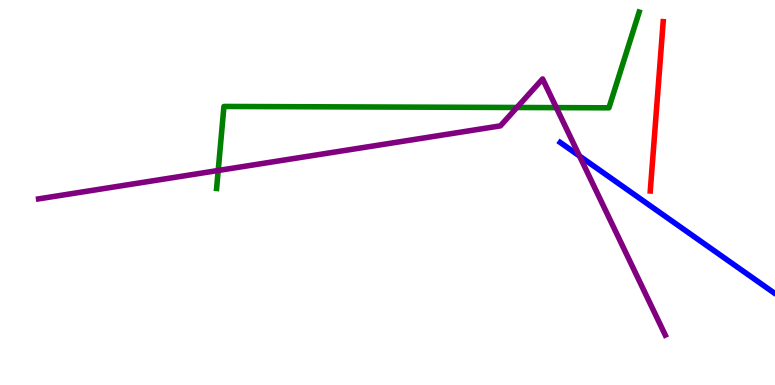[{'lines': ['blue', 'red'], 'intersections': []}, {'lines': ['green', 'red'], 'intersections': []}, {'lines': ['purple', 'red'], 'intersections': []}, {'lines': ['blue', 'green'], 'intersections': []}, {'lines': ['blue', 'purple'], 'intersections': [{'x': 7.48, 'y': 5.95}]}, {'lines': ['green', 'purple'], 'intersections': [{'x': 2.82, 'y': 5.57}, {'x': 6.67, 'y': 7.21}, {'x': 7.18, 'y': 7.2}]}]